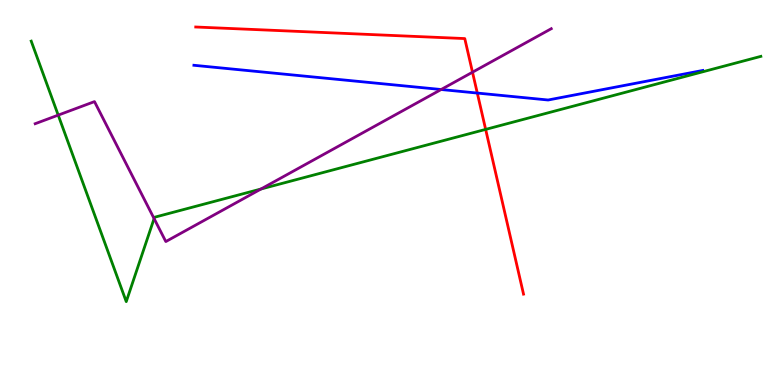[{'lines': ['blue', 'red'], 'intersections': [{'x': 6.16, 'y': 7.58}]}, {'lines': ['green', 'red'], 'intersections': [{'x': 6.27, 'y': 6.64}]}, {'lines': ['purple', 'red'], 'intersections': [{'x': 6.1, 'y': 8.12}]}, {'lines': ['blue', 'green'], 'intersections': []}, {'lines': ['blue', 'purple'], 'intersections': [{'x': 5.69, 'y': 7.67}]}, {'lines': ['green', 'purple'], 'intersections': [{'x': 0.751, 'y': 7.01}, {'x': 1.99, 'y': 4.32}, {'x': 3.37, 'y': 5.09}]}]